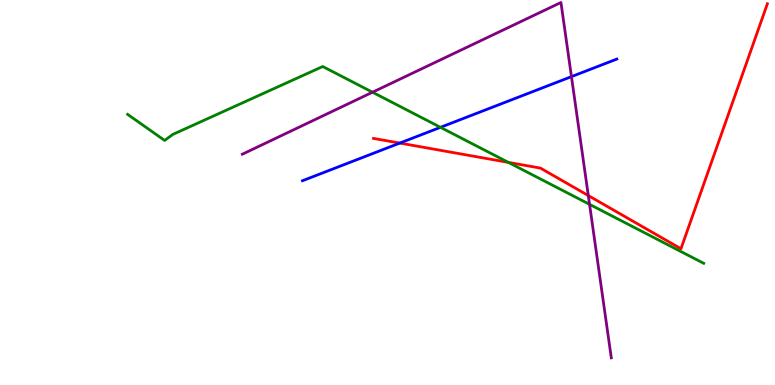[{'lines': ['blue', 'red'], 'intersections': [{'x': 5.16, 'y': 6.28}]}, {'lines': ['green', 'red'], 'intersections': [{'x': 6.56, 'y': 5.78}]}, {'lines': ['purple', 'red'], 'intersections': [{'x': 7.59, 'y': 4.92}]}, {'lines': ['blue', 'green'], 'intersections': [{'x': 5.68, 'y': 6.69}]}, {'lines': ['blue', 'purple'], 'intersections': [{'x': 7.37, 'y': 8.01}]}, {'lines': ['green', 'purple'], 'intersections': [{'x': 4.81, 'y': 7.6}, {'x': 7.61, 'y': 4.69}]}]